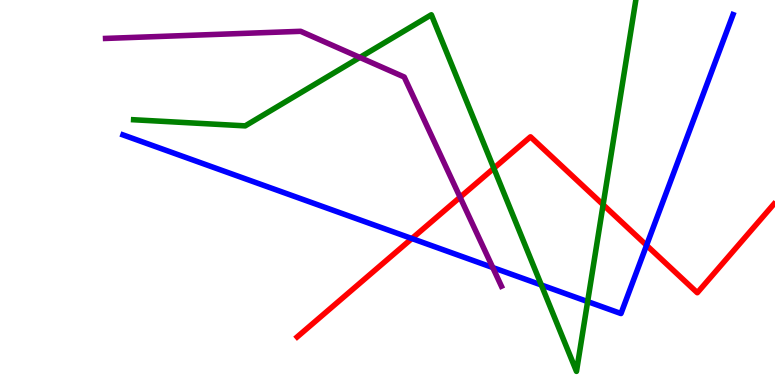[{'lines': ['blue', 'red'], 'intersections': [{'x': 5.31, 'y': 3.8}, {'x': 8.34, 'y': 3.63}]}, {'lines': ['green', 'red'], 'intersections': [{'x': 6.37, 'y': 5.63}, {'x': 7.78, 'y': 4.68}]}, {'lines': ['purple', 'red'], 'intersections': [{'x': 5.94, 'y': 4.88}]}, {'lines': ['blue', 'green'], 'intersections': [{'x': 6.98, 'y': 2.6}, {'x': 7.58, 'y': 2.17}]}, {'lines': ['blue', 'purple'], 'intersections': [{'x': 6.36, 'y': 3.05}]}, {'lines': ['green', 'purple'], 'intersections': [{'x': 4.64, 'y': 8.51}]}]